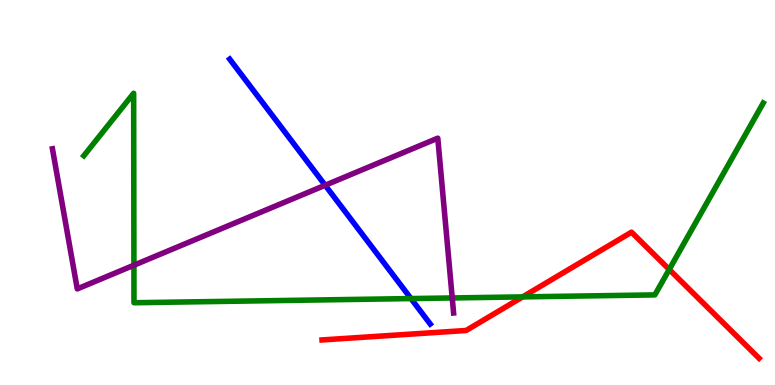[{'lines': ['blue', 'red'], 'intersections': []}, {'lines': ['green', 'red'], 'intersections': [{'x': 6.74, 'y': 2.29}, {'x': 8.64, 'y': 3.0}]}, {'lines': ['purple', 'red'], 'intersections': []}, {'lines': ['blue', 'green'], 'intersections': [{'x': 5.3, 'y': 2.24}]}, {'lines': ['blue', 'purple'], 'intersections': [{'x': 4.2, 'y': 5.19}]}, {'lines': ['green', 'purple'], 'intersections': [{'x': 1.73, 'y': 3.11}, {'x': 5.84, 'y': 2.26}]}]